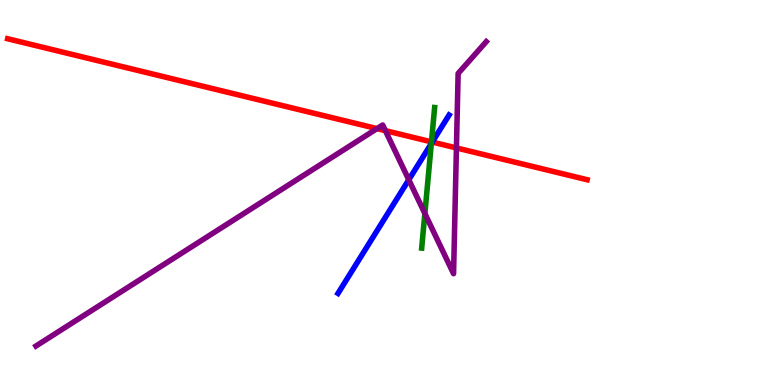[{'lines': ['blue', 'red'], 'intersections': [{'x': 5.58, 'y': 6.31}]}, {'lines': ['green', 'red'], 'intersections': [{'x': 5.57, 'y': 6.32}]}, {'lines': ['purple', 'red'], 'intersections': [{'x': 4.86, 'y': 6.66}, {'x': 4.97, 'y': 6.61}, {'x': 5.89, 'y': 6.16}]}, {'lines': ['blue', 'green'], 'intersections': [{'x': 5.57, 'y': 6.27}]}, {'lines': ['blue', 'purple'], 'intersections': [{'x': 5.27, 'y': 5.33}]}, {'lines': ['green', 'purple'], 'intersections': [{'x': 5.48, 'y': 4.45}]}]